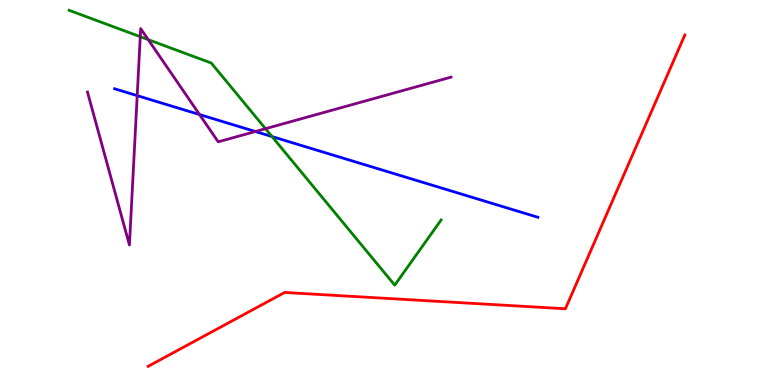[{'lines': ['blue', 'red'], 'intersections': []}, {'lines': ['green', 'red'], 'intersections': []}, {'lines': ['purple', 'red'], 'intersections': []}, {'lines': ['blue', 'green'], 'intersections': [{'x': 3.51, 'y': 6.45}]}, {'lines': ['blue', 'purple'], 'intersections': [{'x': 1.77, 'y': 7.52}, {'x': 2.57, 'y': 7.02}, {'x': 3.3, 'y': 6.58}]}, {'lines': ['green', 'purple'], 'intersections': [{'x': 1.81, 'y': 9.05}, {'x': 1.91, 'y': 8.97}, {'x': 3.43, 'y': 6.66}]}]